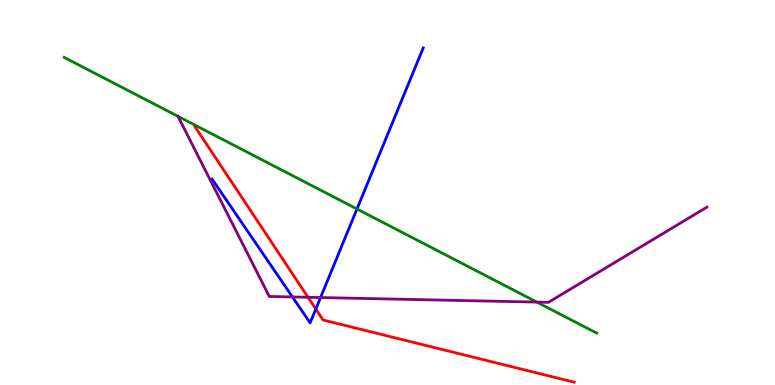[{'lines': ['blue', 'red'], 'intersections': [{'x': 4.08, 'y': 1.97}]}, {'lines': ['green', 'red'], 'intersections': []}, {'lines': ['purple', 'red'], 'intersections': [{'x': 3.97, 'y': 2.28}]}, {'lines': ['blue', 'green'], 'intersections': [{'x': 4.61, 'y': 4.57}]}, {'lines': ['blue', 'purple'], 'intersections': [{'x': 3.77, 'y': 2.29}, {'x': 4.14, 'y': 2.27}]}, {'lines': ['green', 'purple'], 'intersections': [{'x': 2.3, 'y': 6.98}, {'x': 6.93, 'y': 2.15}]}]